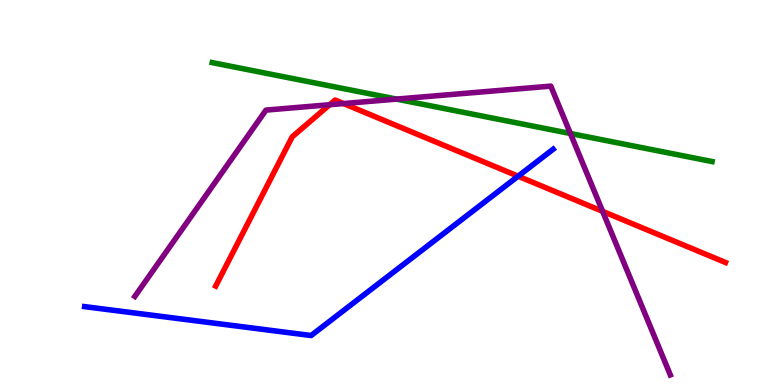[{'lines': ['blue', 'red'], 'intersections': [{'x': 6.69, 'y': 5.42}]}, {'lines': ['green', 'red'], 'intersections': []}, {'lines': ['purple', 'red'], 'intersections': [{'x': 4.25, 'y': 7.28}, {'x': 4.43, 'y': 7.31}, {'x': 7.78, 'y': 4.51}]}, {'lines': ['blue', 'green'], 'intersections': []}, {'lines': ['blue', 'purple'], 'intersections': []}, {'lines': ['green', 'purple'], 'intersections': [{'x': 5.12, 'y': 7.43}, {'x': 7.36, 'y': 6.53}]}]